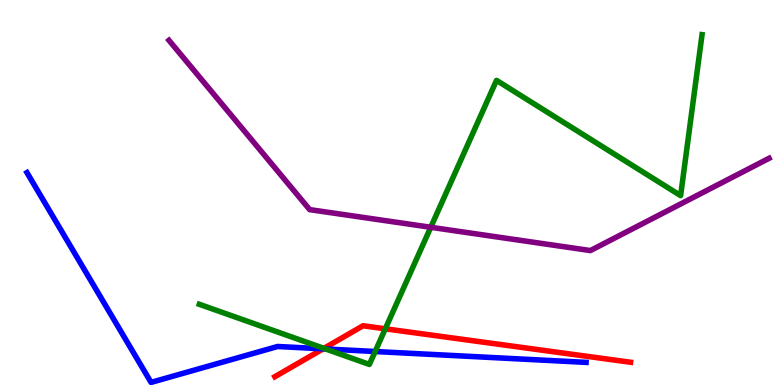[{'lines': ['blue', 'red'], 'intersections': [{'x': 4.17, 'y': 0.939}]}, {'lines': ['green', 'red'], 'intersections': [{'x': 4.18, 'y': 0.952}, {'x': 4.97, 'y': 1.46}]}, {'lines': ['purple', 'red'], 'intersections': []}, {'lines': ['blue', 'green'], 'intersections': [{'x': 4.2, 'y': 0.936}, {'x': 4.84, 'y': 0.87}]}, {'lines': ['blue', 'purple'], 'intersections': []}, {'lines': ['green', 'purple'], 'intersections': [{'x': 5.56, 'y': 4.1}]}]